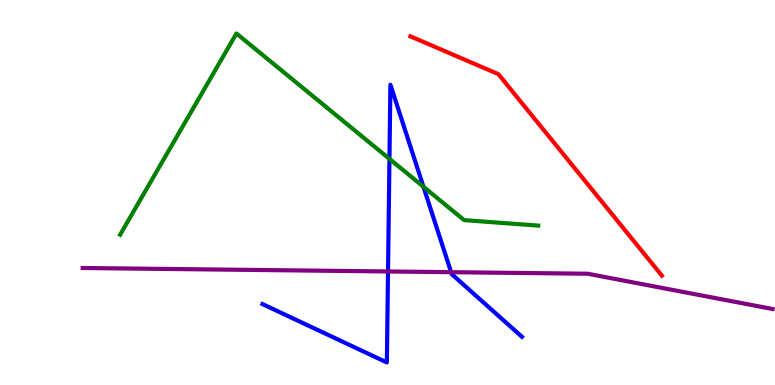[{'lines': ['blue', 'red'], 'intersections': []}, {'lines': ['green', 'red'], 'intersections': []}, {'lines': ['purple', 'red'], 'intersections': []}, {'lines': ['blue', 'green'], 'intersections': [{'x': 5.03, 'y': 5.87}, {'x': 5.46, 'y': 5.15}]}, {'lines': ['blue', 'purple'], 'intersections': [{'x': 5.01, 'y': 2.95}, {'x': 5.82, 'y': 2.93}]}, {'lines': ['green', 'purple'], 'intersections': []}]